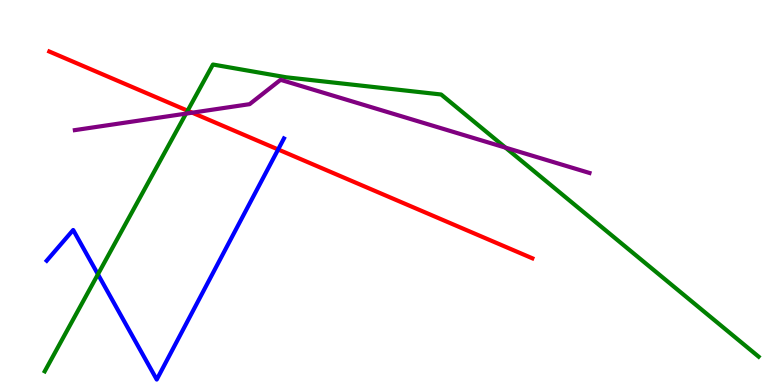[{'lines': ['blue', 'red'], 'intersections': [{'x': 3.59, 'y': 6.12}]}, {'lines': ['green', 'red'], 'intersections': [{'x': 2.42, 'y': 7.12}]}, {'lines': ['purple', 'red'], 'intersections': [{'x': 2.48, 'y': 7.07}]}, {'lines': ['blue', 'green'], 'intersections': [{'x': 1.26, 'y': 2.88}]}, {'lines': ['blue', 'purple'], 'intersections': []}, {'lines': ['green', 'purple'], 'intersections': [{'x': 2.4, 'y': 7.05}, {'x': 6.52, 'y': 6.17}]}]